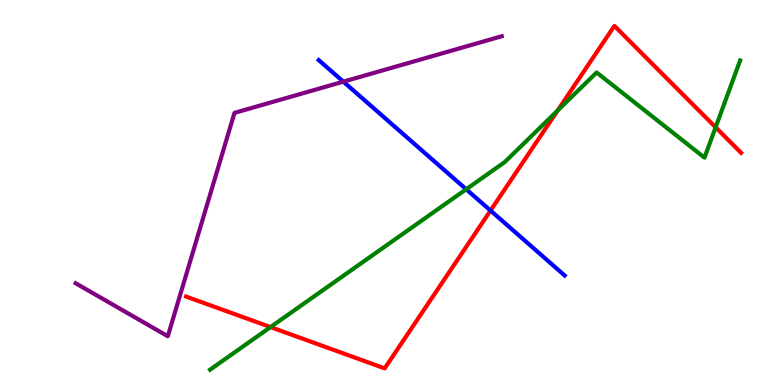[{'lines': ['blue', 'red'], 'intersections': [{'x': 6.33, 'y': 4.53}]}, {'lines': ['green', 'red'], 'intersections': [{'x': 3.49, 'y': 1.5}, {'x': 7.19, 'y': 7.13}, {'x': 9.23, 'y': 6.69}]}, {'lines': ['purple', 'red'], 'intersections': []}, {'lines': ['blue', 'green'], 'intersections': [{'x': 6.02, 'y': 5.08}]}, {'lines': ['blue', 'purple'], 'intersections': [{'x': 4.43, 'y': 7.88}]}, {'lines': ['green', 'purple'], 'intersections': []}]